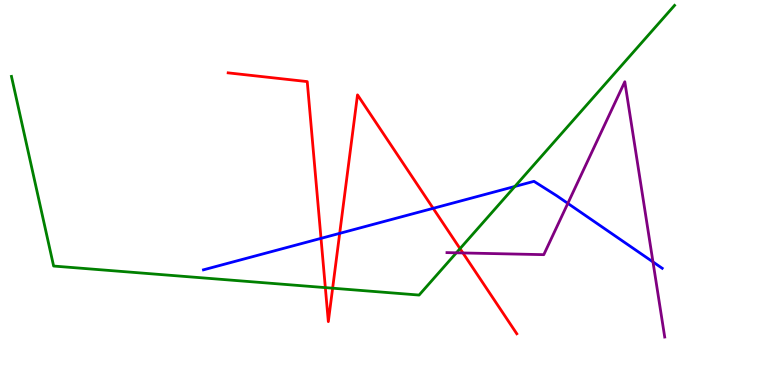[{'lines': ['blue', 'red'], 'intersections': [{'x': 4.14, 'y': 3.81}, {'x': 4.38, 'y': 3.94}, {'x': 5.59, 'y': 4.59}]}, {'lines': ['green', 'red'], 'intersections': [{'x': 4.2, 'y': 2.53}, {'x': 4.29, 'y': 2.51}, {'x': 5.94, 'y': 3.54}]}, {'lines': ['purple', 'red'], 'intersections': [{'x': 5.97, 'y': 3.43}]}, {'lines': ['blue', 'green'], 'intersections': [{'x': 6.64, 'y': 5.16}]}, {'lines': ['blue', 'purple'], 'intersections': [{'x': 7.33, 'y': 4.72}, {'x': 8.43, 'y': 3.2}]}, {'lines': ['green', 'purple'], 'intersections': [{'x': 5.89, 'y': 3.43}]}]